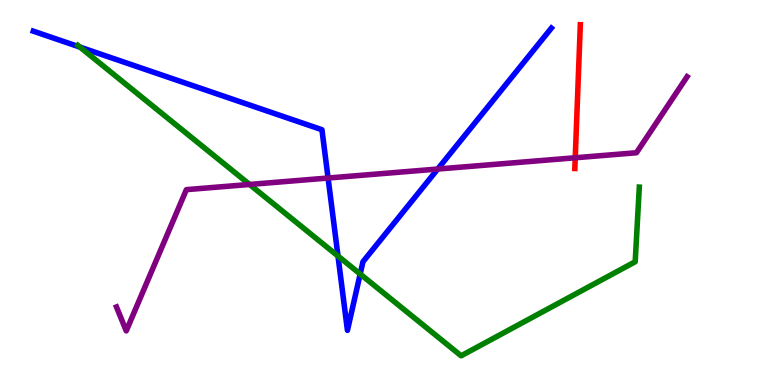[{'lines': ['blue', 'red'], 'intersections': []}, {'lines': ['green', 'red'], 'intersections': []}, {'lines': ['purple', 'red'], 'intersections': [{'x': 7.42, 'y': 5.9}]}, {'lines': ['blue', 'green'], 'intersections': [{'x': 1.03, 'y': 8.78}, {'x': 4.36, 'y': 3.35}, {'x': 4.65, 'y': 2.88}]}, {'lines': ['blue', 'purple'], 'intersections': [{'x': 4.23, 'y': 5.38}, {'x': 5.65, 'y': 5.61}]}, {'lines': ['green', 'purple'], 'intersections': [{'x': 3.22, 'y': 5.21}]}]